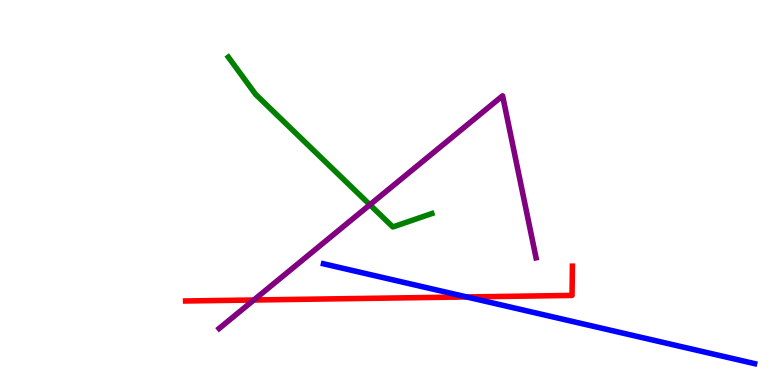[{'lines': ['blue', 'red'], 'intersections': [{'x': 6.02, 'y': 2.29}]}, {'lines': ['green', 'red'], 'intersections': []}, {'lines': ['purple', 'red'], 'intersections': [{'x': 3.28, 'y': 2.21}]}, {'lines': ['blue', 'green'], 'intersections': []}, {'lines': ['blue', 'purple'], 'intersections': []}, {'lines': ['green', 'purple'], 'intersections': [{'x': 4.77, 'y': 4.68}]}]